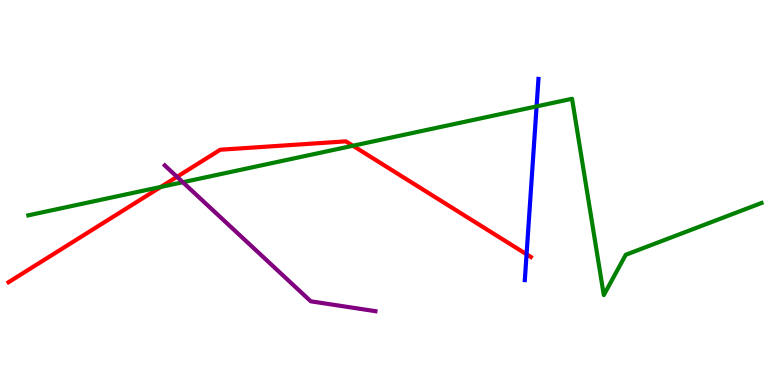[{'lines': ['blue', 'red'], 'intersections': [{'x': 6.79, 'y': 3.4}]}, {'lines': ['green', 'red'], 'intersections': [{'x': 2.08, 'y': 5.14}, {'x': 4.55, 'y': 6.21}]}, {'lines': ['purple', 'red'], 'intersections': [{'x': 2.28, 'y': 5.41}]}, {'lines': ['blue', 'green'], 'intersections': [{'x': 6.92, 'y': 7.24}]}, {'lines': ['blue', 'purple'], 'intersections': []}, {'lines': ['green', 'purple'], 'intersections': [{'x': 2.36, 'y': 5.27}]}]